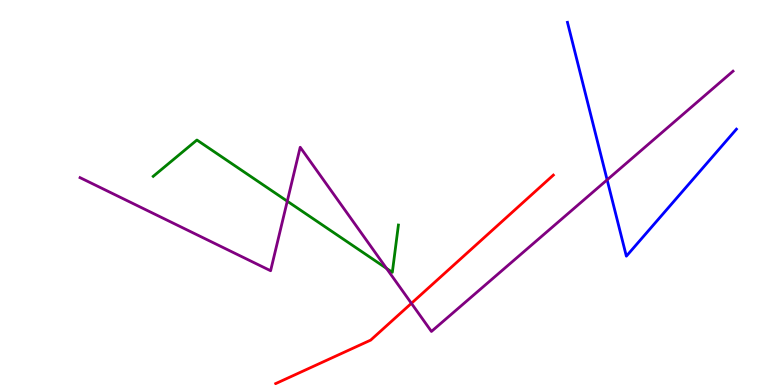[{'lines': ['blue', 'red'], 'intersections': []}, {'lines': ['green', 'red'], 'intersections': []}, {'lines': ['purple', 'red'], 'intersections': [{'x': 5.31, 'y': 2.12}]}, {'lines': ['blue', 'green'], 'intersections': []}, {'lines': ['blue', 'purple'], 'intersections': [{'x': 7.83, 'y': 5.33}]}, {'lines': ['green', 'purple'], 'intersections': [{'x': 3.71, 'y': 4.77}, {'x': 4.99, 'y': 3.03}]}]